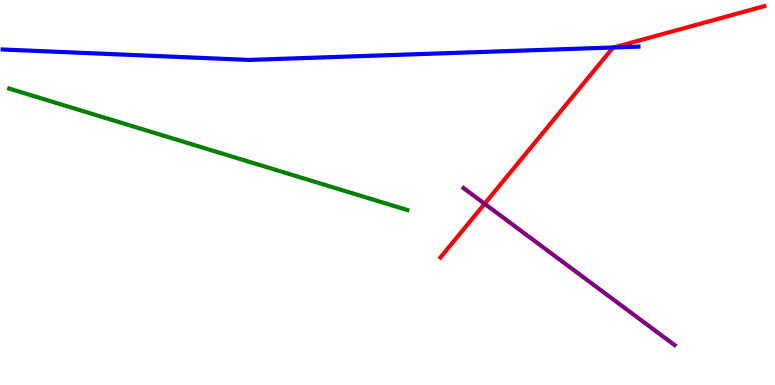[{'lines': ['blue', 'red'], 'intersections': [{'x': 7.92, 'y': 8.77}]}, {'lines': ['green', 'red'], 'intersections': []}, {'lines': ['purple', 'red'], 'intersections': [{'x': 6.25, 'y': 4.71}]}, {'lines': ['blue', 'green'], 'intersections': []}, {'lines': ['blue', 'purple'], 'intersections': []}, {'lines': ['green', 'purple'], 'intersections': []}]